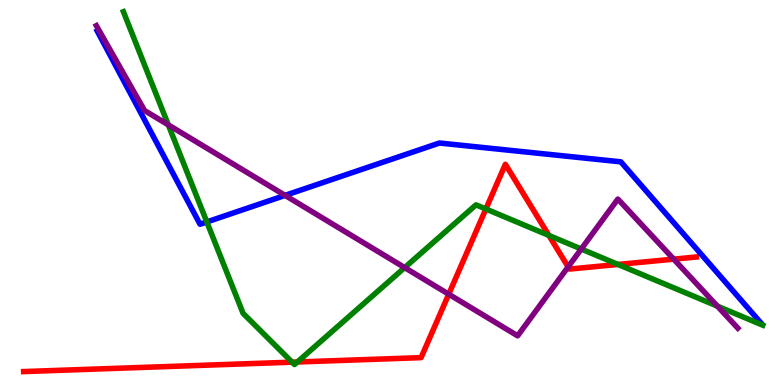[{'lines': ['blue', 'red'], 'intersections': []}, {'lines': ['green', 'red'], 'intersections': [{'x': 3.77, 'y': 0.593}, {'x': 3.84, 'y': 0.598}, {'x': 6.27, 'y': 4.57}, {'x': 7.08, 'y': 3.88}, {'x': 7.97, 'y': 3.13}]}, {'lines': ['purple', 'red'], 'intersections': [{'x': 5.79, 'y': 2.36}, {'x': 7.33, 'y': 3.07}, {'x': 8.69, 'y': 3.27}]}, {'lines': ['blue', 'green'], 'intersections': [{'x': 2.67, 'y': 4.24}]}, {'lines': ['blue', 'purple'], 'intersections': [{'x': 3.68, 'y': 4.92}]}, {'lines': ['green', 'purple'], 'intersections': [{'x': 2.17, 'y': 6.76}, {'x': 5.22, 'y': 3.05}, {'x': 7.5, 'y': 3.53}, {'x': 9.26, 'y': 2.05}]}]